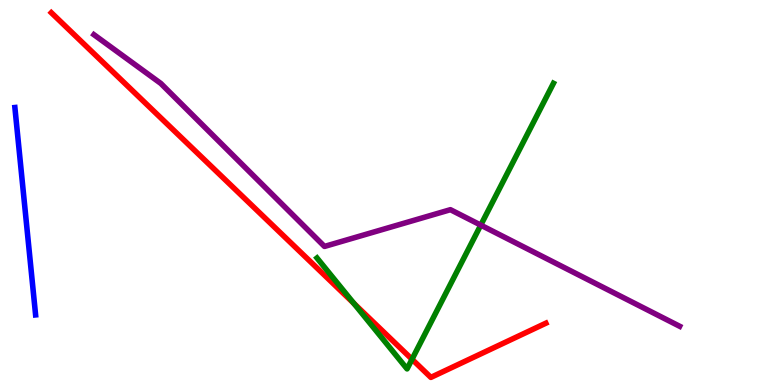[{'lines': ['blue', 'red'], 'intersections': []}, {'lines': ['green', 'red'], 'intersections': [{'x': 4.57, 'y': 2.12}, {'x': 5.32, 'y': 0.668}]}, {'lines': ['purple', 'red'], 'intersections': []}, {'lines': ['blue', 'green'], 'intersections': []}, {'lines': ['blue', 'purple'], 'intersections': []}, {'lines': ['green', 'purple'], 'intersections': [{'x': 6.2, 'y': 4.15}]}]